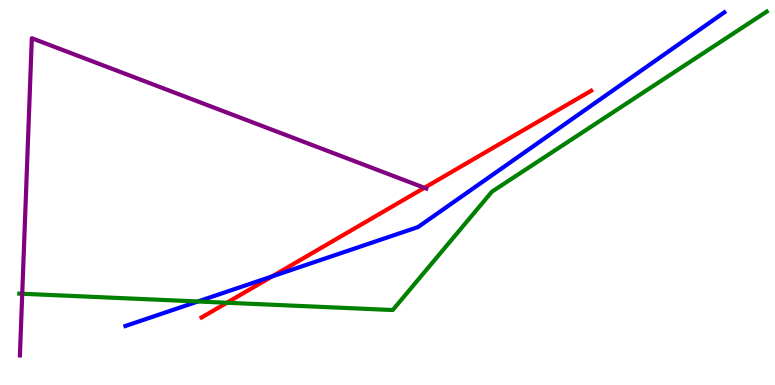[{'lines': ['blue', 'red'], 'intersections': [{'x': 3.51, 'y': 2.82}]}, {'lines': ['green', 'red'], 'intersections': [{'x': 2.93, 'y': 2.14}]}, {'lines': ['purple', 'red'], 'intersections': [{'x': 5.48, 'y': 5.12}]}, {'lines': ['blue', 'green'], 'intersections': [{'x': 2.55, 'y': 2.17}]}, {'lines': ['blue', 'purple'], 'intersections': []}, {'lines': ['green', 'purple'], 'intersections': [{'x': 0.287, 'y': 2.37}]}]